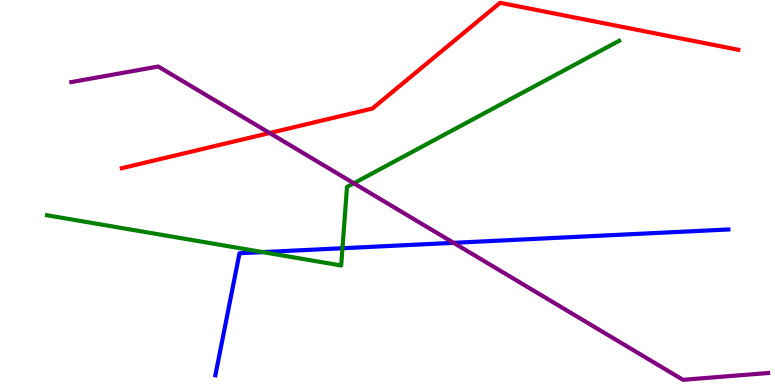[{'lines': ['blue', 'red'], 'intersections': []}, {'lines': ['green', 'red'], 'intersections': []}, {'lines': ['purple', 'red'], 'intersections': [{'x': 3.48, 'y': 6.55}]}, {'lines': ['blue', 'green'], 'intersections': [{'x': 3.39, 'y': 3.45}, {'x': 4.42, 'y': 3.55}]}, {'lines': ['blue', 'purple'], 'intersections': [{'x': 5.85, 'y': 3.69}]}, {'lines': ['green', 'purple'], 'intersections': [{'x': 4.57, 'y': 5.24}]}]